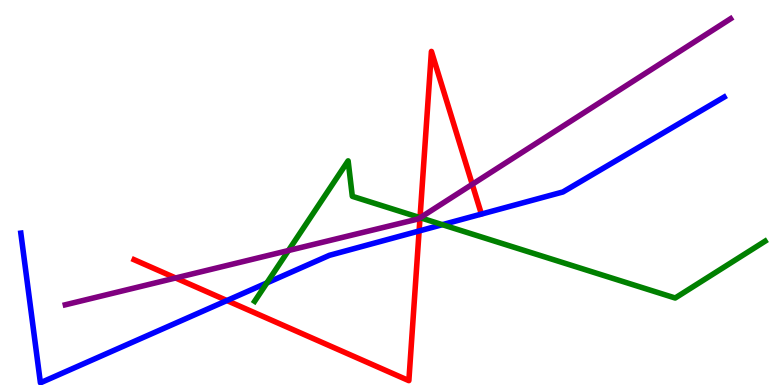[{'lines': ['blue', 'red'], 'intersections': [{'x': 2.93, 'y': 2.19}, {'x': 5.41, 'y': 4.0}]}, {'lines': ['green', 'red'], 'intersections': [{'x': 5.42, 'y': 4.35}]}, {'lines': ['purple', 'red'], 'intersections': [{'x': 2.27, 'y': 2.78}, {'x': 5.42, 'y': 4.34}, {'x': 6.09, 'y': 5.21}]}, {'lines': ['blue', 'green'], 'intersections': [{'x': 3.44, 'y': 2.65}, {'x': 5.71, 'y': 4.16}]}, {'lines': ['blue', 'purple'], 'intersections': []}, {'lines': ['green', 'purple'], 'intersections': [{'x': 3.72, 'y': 3.49}, {'x': 5.42, 'y': 4.35}]}]